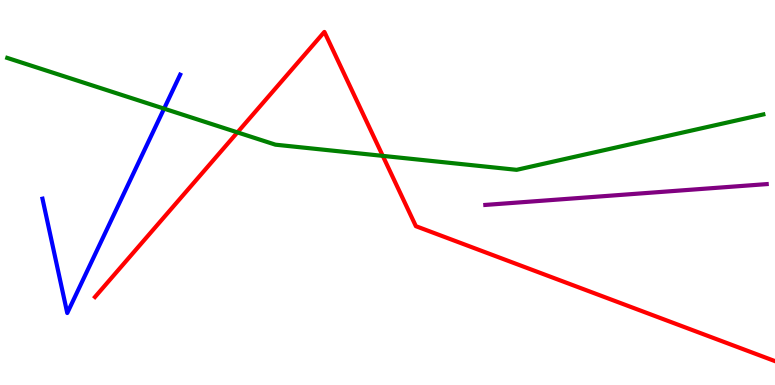[{'lines': ['blue', 'red'], 'intersections': []}, {'lines': ['green', 'red'], 'intersections': [{'x': 3.06, 'y': 6.56}, {'x': 4.94, 'y': 5.95}]}, {'lines': ['purple', 'red'], 'intersections': []}, {'lines': ['blue', 'green'], 'intersections': [{'x': 2.12, 'y': 7.18}]}, {'lines': ['blue', 'purple'], 'intersections': []}, {'lines': ['green', 'purple'], 'intersections': []}]